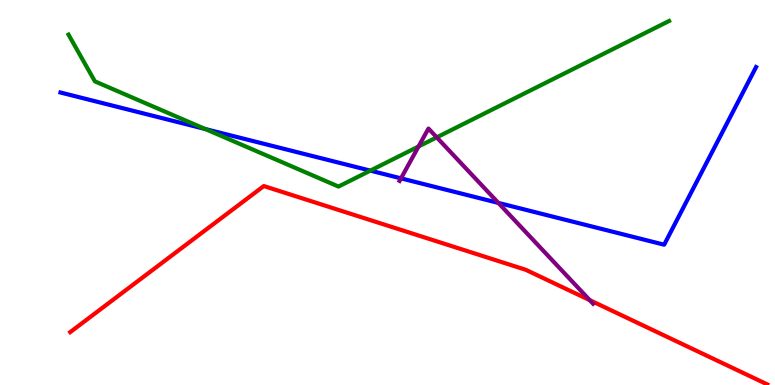[{'lines': ['blue', 'red'], 'intersections': []}, {'lines': ['green', 'red'], 'intersections': []}, {'lines': ['purple', 'red'], 'intersections': [{'x': 7.61, 'y': 2.2}]}, {'lines': ['blue', 'green'], 'intersections': [{'x': 2.65, 'y': 6.65}, {'x': 4.78, 'y': 5.57}]}, {'lines': ['blue', 'purple'], 'intersections': [{'x': 5.17, 'y': 5.37}, {'x': 6.43, 'y': 4.73}]}, {'lines': ['green', 'purple'], 'intersections': [{'x': 5.4, 'y': 6.2}, {'x': 5.64, 'y': 6.43}]}]